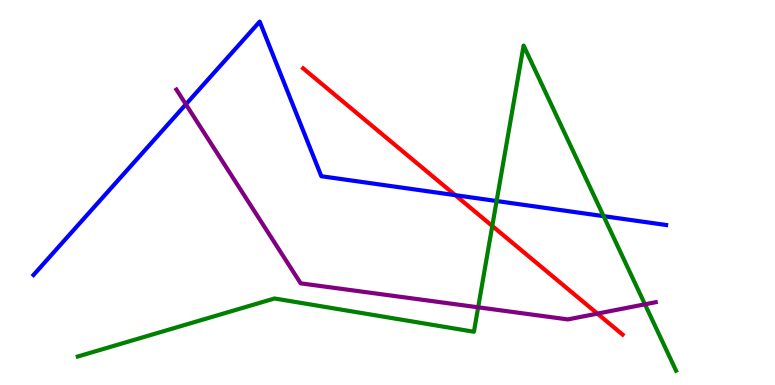[{'lines': ['blue', 'red'], 'intersections': [{'x': 5.87, 'y': 4.93}]}, {'lines': ['green', 'red'], 'intersections': [{'x': 6.35, 'y': 4.13}]}, {'lines': ['purple', 'red'], 'intersections': [{'x': 7.71, 'y': 1.85}]}, {'lines': ['blue', 'green'], 'intersections': [{'x': 6.41, 'y': 4.78}, {'x': 7.79, 'y': 4.39}]}, {'lines': ['blue', 'purple'], 'intersections': [{'x': 2.4, 'y': 7.29}]}, {'lines': ['green', 'purple'], 'intersections': [{'x': 6.17, 'y': 2.02}, {'x': 8.32, 'y': 2.1}]}]